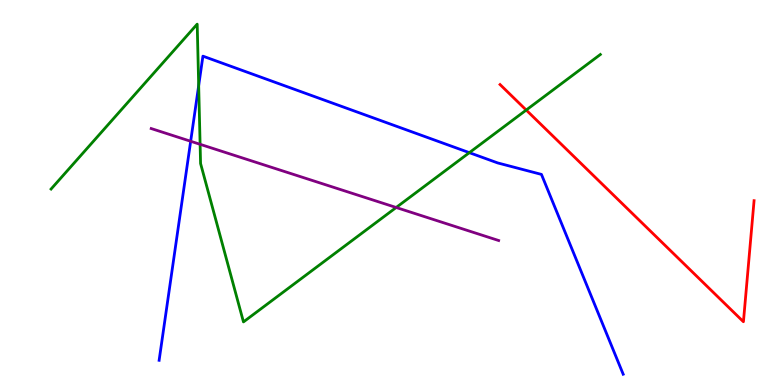[{'lines': ['blue', 'red'], 'intersections': []}, {'lines': ['green', 'red'], 'intersections': [{'x': 6.79, 'y': 7.14}]}, {'lines': ['purple', 'red'], 'intersections': []}, {'lines': ['blue', 'green'], 'intersections': [{'x': 2.56, 'y': 7.78}, {'x': 6.06, 'y': 6.03}]}, {'lines': ['blue', 'purple'], 'intersections': [{'x': 2.46, 'y': 6.33}]}, {'lines': ['green', 'purple'], 'intersections': [{'x': 2.58, 'y': 6.25}, {'x': 5.11, 'y': 4.61}]}]